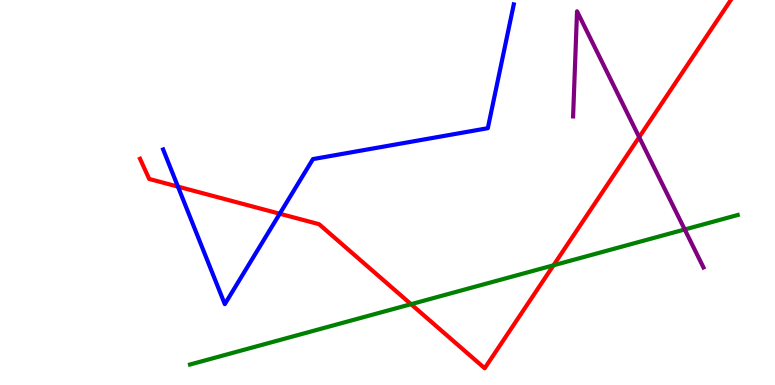[{'lines': ['blue', 'red'], 'intersections': [{'x': 2.3, 'y': 5.15}, {'x': 3.61, 'y': 4.45}]}, {'lines': ['green', 'red'], 'intersections': [{'x': 5.3, 'y': 2.1}, {'x': 7.14, 'y': 3.11}]}, {'lines': ['purple', 'red'], 'intersections': [{'x': 8.25, 'y': 6.44}]}, {'lines': ['blue', 'green'], 'intersections': []}, {'lines': ['blue', 'purple'], 'intersections': []}, {'lines': ['green', 'purple'], 'intersections': [{'x': 8.84, 'y': 4.04}]}]